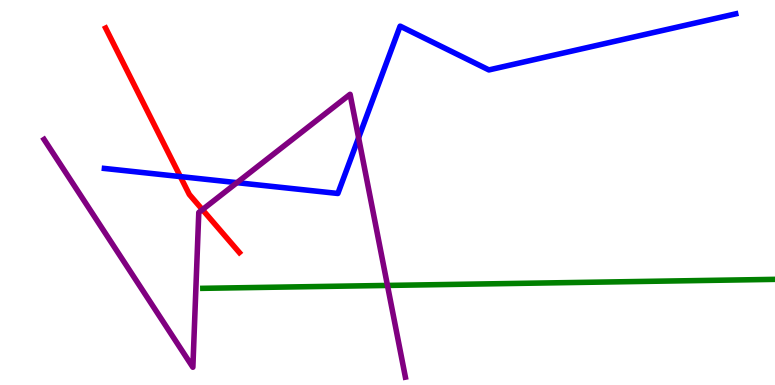[{'lines': ['blue', 'red'], 'intersections': [{'x': 2.33, 'y': 5.41}]}, {'lines': ['green', 'red'], 'intersections': []}, {'lines': ['purple', 'red'], 'intersections': [{'x': 2.61, 'y': 4.55}]}, {'lines': ['blue', 'green'], 'intersections': []}, {'lines': ['blue', 'purple'], 'intersections': [{'x': 3.06, 'y': 5.26}, {'x': 4.63, 'y': 6.42}]}, {'lines': ['green', 'purple'], 'intersections': [{'x': 5.0, 'y': 2.59}]}]